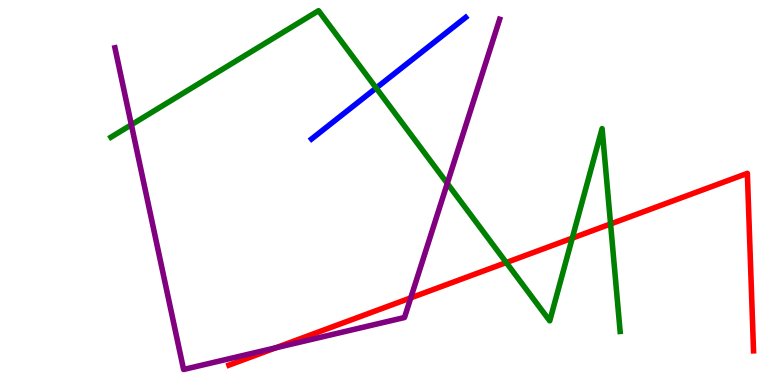[{'lines': ['blue', 'red'], 'intersections': []}, {'lines': ['green', 'red'], 'intersections': [{'x': 6.53, 'y': 3.18}, {'x': 7.38, 'y': 3.81}, {'x': 7.88, 'y': 4.18}]}, {'lines': ['purple', 'red'], 'intersections': [{'x': 3.56, 'y': 0.967}, {'x': 5.3, 'y': 2.26}]}, {'lines': ['blue', 'green'], 'intersections': [{'x': 4.85, 'y': 7.71}]}, {'lines': ['blue', 'purple'], 'intersections': []}, {'lines': ['green', 'purple'], 'intersections': [{'x': 1.69, 'y': 6.76}, {'x': 5.77, 'y': 5.24}]}]